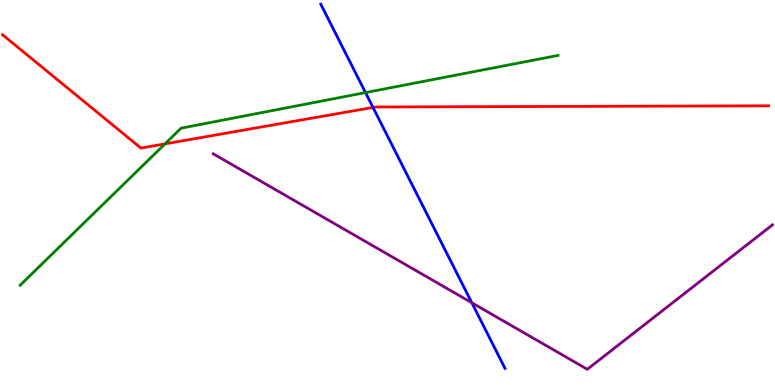[{'lines': ['blue', 'red'], 'intersections': [{'x': 4.81, 'y': 7.21}]}, {'lines': ['green', 'red'], 'intersections': [{'x': 2.13, 'y': 6.26}]}, {'lines': ['purple', 'red'], 'intersections': []}, {'lines': ['blue', 'green'], 'intersections': [{'x': 4.72, 'y': 7.6}]}, {'lines': ['blue', 'purple'], 'intersections': [{'x': 6.09, 'y': 2.14}]}, {'lines': ['green', 'purple'], 'intersections': []}]